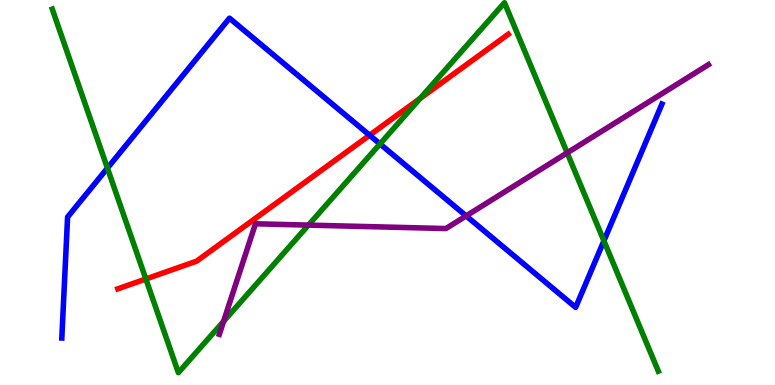[{'lines': ['blue', 'red'], 'intersections': [{'x': 4.77, 'y': 6.49}]}, {'lines': ['green', 'red'], 'intersections': [{'x': 1.88, 'y': 2.75}, {'x': 5.42, 'y': 7.44}]}, {'lines': ['purple', 'red'], 'intersections': []}, {'lines': ['blue', 'green'], 'intersections': [{'x': 1.39, 'y': 5.63}, {'x': 4.9, 'y': 6.26}, {'x': 7.79, 'y': 3.74}]}, {'lines': ['blue', 'purple'], 'intersections': [{'x': 6.02, 'y': 4.39}]}, {'lines': ['green', 'purple'], 'intersections': [{'x': 2.88, 'y': 1.65}, {'x': 3.98, 'y': 4.15}, {'x': 7.32, 'y': 6.03}]}]